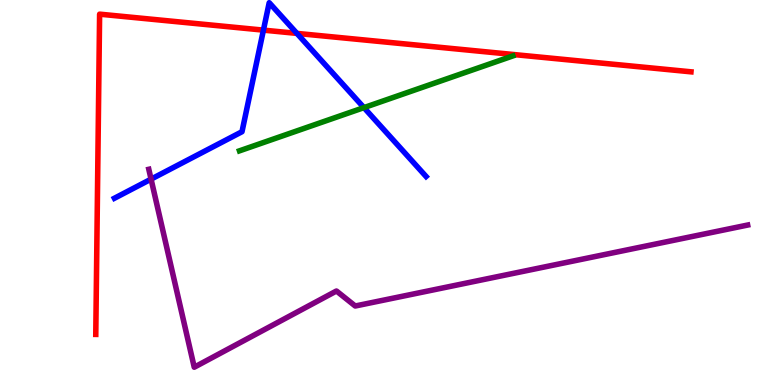[{'lines': ['blue', 'red'], 'intersections': [{'x': 3.4, 'y': 9.22}, {'x': 3.83, 'y': 9.13}]}, {'lines': ['green', 'red'], 'intersections': []}, {'lines': ['purple', 'red'], 'intersections': []}, {'lines': ['blue', 'green'], 'intersections': [{'x': 4.7, 'y': 7.2}]}, {'lines': ['blue', 'purple'], 'intersections': [{'x': 1.95, 'y': 5.35}]}, {'lines': ['green', 'purple'], 'intersections': []}]